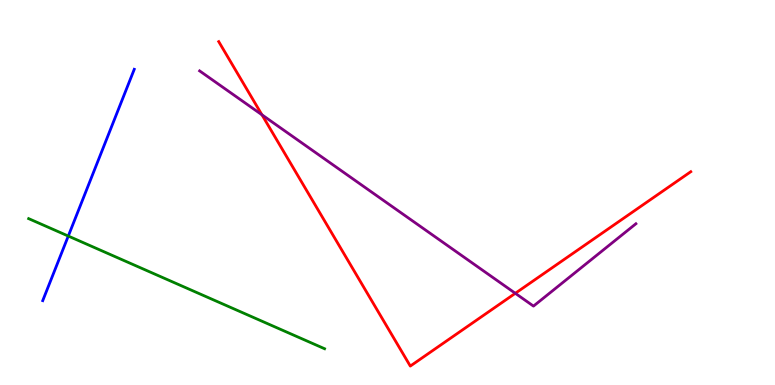[{'lines': ['blue', 'red'], 'intersections': []}, {'lines': ['green', 'red'], 'intersections': []}, {'lines': ['purple', 'red'], 'intersections': [{'x': 3.38, 'y': 7.02}, {'x': 6.65, 'y': 2.38}]}, {'lines': ['blue', 'green'], 'intersections': [{'x': 0.881, 'y': 3.87}]}, {'lines': ['blue', 'purple'], 'intersections': []}, {'lines': ['green', 'purple'], 'intersections': []}]